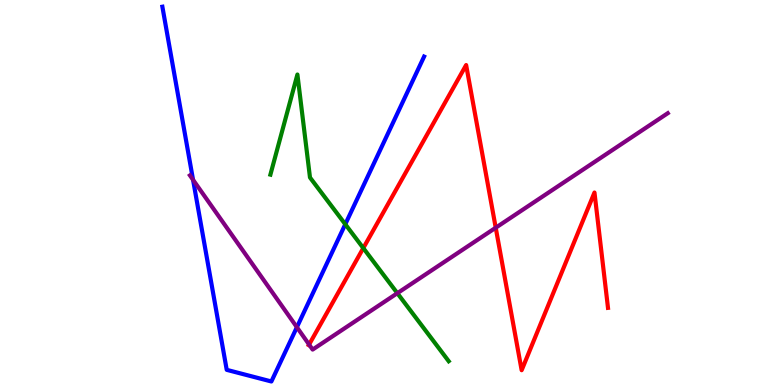[{'lines': ['blue', 'red'], 'intersections': []}, {'lines': ['green', 'red'], 'intersections': [{'x': 4.69, 'y': 3.56}]}, {'lines': ['purple', 'red'], 'intersections': [{'x': 3.99, 'y': 1.05}, {'x': 6.4, 'y': 4.09}]}, {'lines': ['blue', 'green'], 'intersections': [{'x': 4.46, 'y': 4.18}]}, {'lines': ['blue', 'purple'], 'intersections': [{'x': 2.49, 'y': 5.33}, {'x': 3.83, 'y': 1.5}]}, {'lines': ['green', 'purple'], 'intersections': [{'x': 5.13, 'y': 2.38}]}]